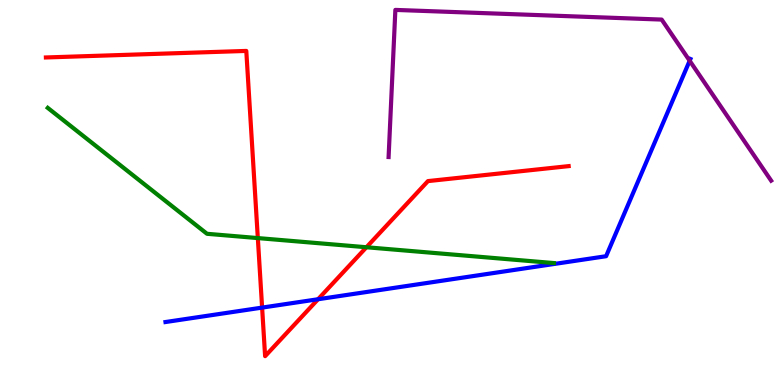[{'lines': ['blue', 'red'], 'intersections': [{'x': 3.38, 'y': 2.01}, {'x': 4.1, 'y': 2.23}]}, {'lines': ['green', 'red'], 'intersections': [{'x': 3.33, 'y': 3.82}, {'x': 4.73, 'y': 3.58}]}, {'lines': ['purple', 'red'], 'intersections': []}, {'lines': ['blue', 'green'], 'intersections': []}, {'lines': ['blue', 'purple'], 'intersections': [{'x': 8.9, 'y': 8.42}]}, {'lines': ['green', 'purple'], 'intersections': []}]